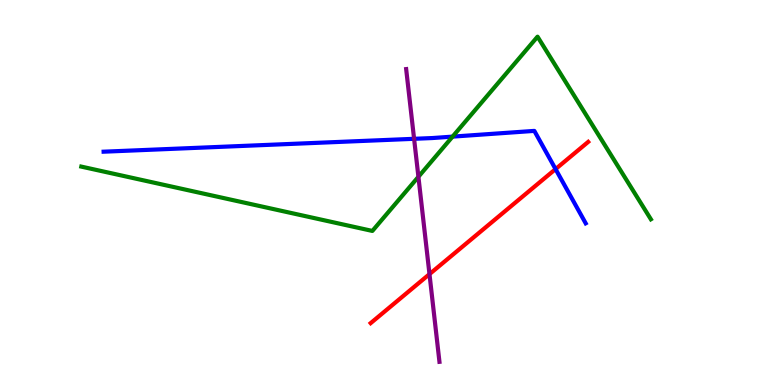[{'lines': ['blue', 'red'], 'intersections': [{'x': 7.17, 'y': 5.61}]}, {'lines': ['green', 'red'], 'intersections': []}, {'lines': ['purple', 'red'], 'intersections': [{'x': 5.54, 'y': 2.88}]}, {'lines': ['blue', 'green'], 'intersections': [{'x': 5.84, 'y': 6.45}]}, {'lines': ['blue', 'purple'], 'intersections': [{'x': 5.34, 'y': 6.39}]}, {'lines': ['green', 'purple'], 'intersections': [{'x': 5.4, 'y': 5.41}]}]